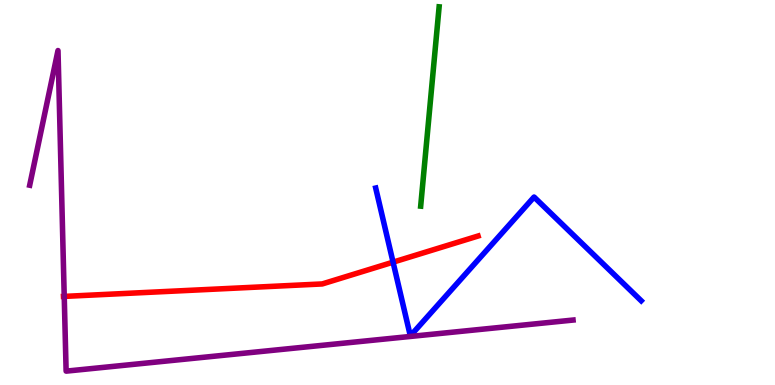[{'lines': ['blue', 'red'], 'intersections': [{'x': 5.07, 'y': 3.19}]}, {'lines': ['green', 'red'], 'intersections': []}, {'lines': ['purple', 'red'], 'intersections': [{'x': 0.829, 'y': 2.3}]}, {'lines': ['blue', 'green'], 'intersections': []}, {'lines': ['blue', 'purple'], 'intersections': []}, {'lines': ['green', 'purple'], 'intersections': []}]